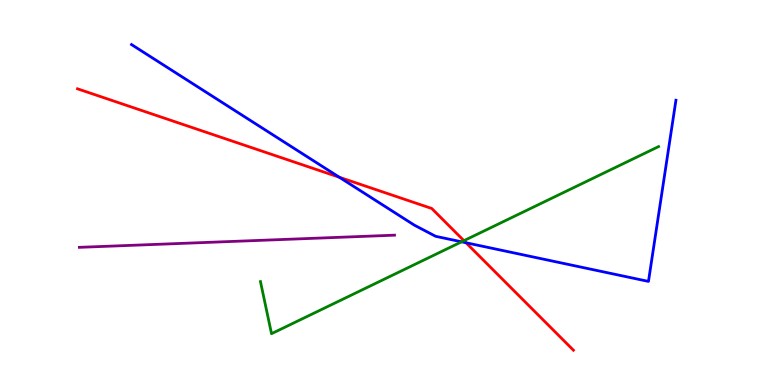[{'lines': ['blue', 'red'], 'intersections': [{'x': 4.38, 'y': 5.4}, {'x': 6.01, 'y': 3.69}]}, {'lines': ['green', 'red'], 'intersections': [{'x': 5.99, 'y': 3.75}]}, {'lines': ['purple', 'red'], 'intersections': []}, {'lines': ['blue', 'green'], 'intersections': [{'x': 5.96, 'y': 3.72}]}, {'lines': ['blue', 'purple'], 'intersections': []}, {'lines': ['green', 'purple'], 'intersections': []}]